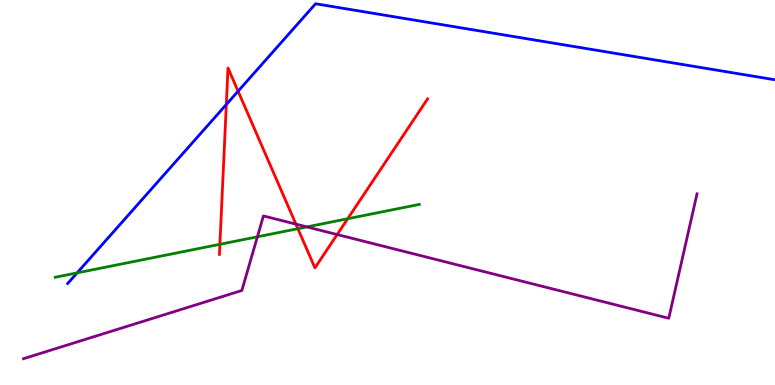[{'lines': ['blue', 'red'], 'intersections': [{'x': 2.92, 'y': 7.29}, {'x': 3.07, 'y': 7.63}]}, {'lines': ['green', 'red'], 'intersections': [{'x': 2.84, 'y': 3.65}, {'x': 3.84, 'y': 4.06}, {'x': 4.49, 'y': 4.32}]}, {'lines': ['purple', 'red'], 'intersections': [{'x': 3.82, 'y': 4.18}, {'x': 4.35, 'y': 3.91}]}, {'lines': ['blue', 'green'], 'intersections': [{'x': 0.995, 'y': 2.91}]}, {'lines': ['blue', 'purple'], 'intersections': []}, {'lines': ['green', 'purple'], 'intersections': [{'x': 3.32, 'y': 3.85}, {'x': 3.96, 'y': 4.11}]}]